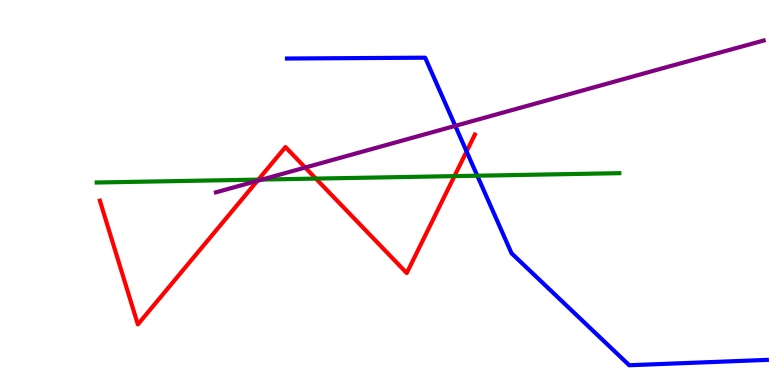[{'lines': ['blue', 'red'], 'intersections': [{'x': 6.02, 'y': 6.07}]}, {'lines': ['green', 'red'], 'intersections': [{'x': 3.33, 'y': 5.33}, {'x': 4.08, 'y': 5.36}, {'x': 5.86, 'y': 5.43}]}, {'lines': ['purple', 'red'], 'intersections': [{'x': 3.32, 'y': 5.3}, {'x': 3.94, 'y': 5.65}]}, {'lines': ['blue', 'green'], 'intersections': [{'x': 6.16, 'y': 5.44}]}, {'lines': ['blue', 'purple'], 'intersections': [{'x': 5.87, 'y': 6.73}]}, {'lines': ['green', 'purple'], 'intersections': [{'x': 3.38, 'y': 5.34}]}]